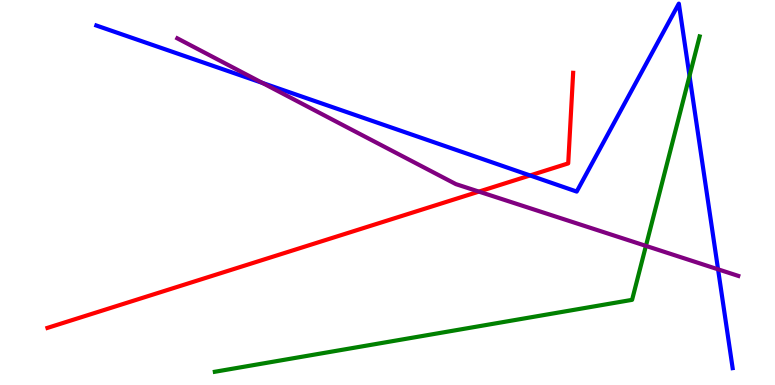[{'lines': ['blue', 'red'], 'intersections': [{'x': 6.84, 'y': 5.44}]}, {'lines': ['green', 'red'], 'intersections': []}, {'lines': ['purple', 'red'], 'intersections': [{'x': 6.18, 'y': 5.02}]}, {'lines': ['blue', 'green'], 'intersections': [{'x': 8.9, 'y': 8.03}]}, {'lines': ['blue', 'purple'], 'intersections': [{'x': 3.38, 'y': 7.85}, {'x': 9.27, 'y': 3.0}]}, {'lines': ['green', 'purple'], 'intersections': [{'x': 8.33, 'y': 3.61}]}]